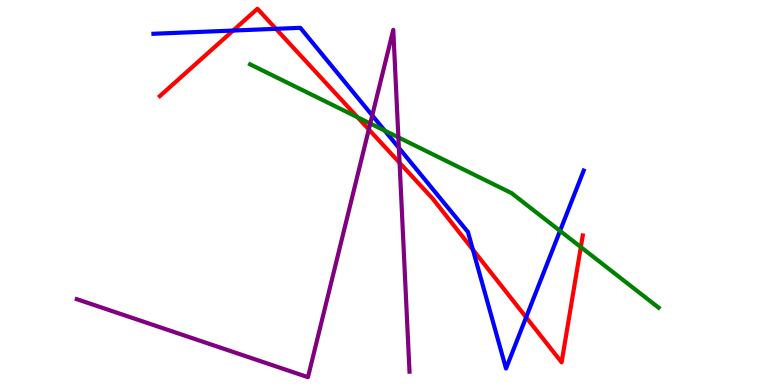[{'lines': ['blue', 'red'], 'intersections': [{'x': 3.01, 'y': 9.21}, {'x': 3.56, 'y': 9.25}, {'x': 6.1, 'y': 3.51}, {'x': 6.79, 'y': 1.76}]}, {'lines': ['green', 'red'], 'intersections': [{'x': 4.61, 'y': 6.95}, {'x': 7.49, 'y': 3.58}]}, {'lines': ['purple', 'red'], 'intersections': [{'x': 4.76, 'y': 6.64}, {'x': 5.16, 'y': 5.77}]}, {'lines': ['blue', 'green'], 'intersections': [{'x': 4.96, 'y': 6.61}, {'x': 7.23, 'y': 4.0}]}, {'lines': ['blue', 'purple'], 'intersections': [{'x': 4.8, 'y': 7.0}, {'x': 5.15, 'y': 6.16}]}, {'lines': ['green', 'purple'], 'intersections': [{'x': 4.78, 'y': 6.79}, {'x': 5.14, 'y': 6.43}]}]